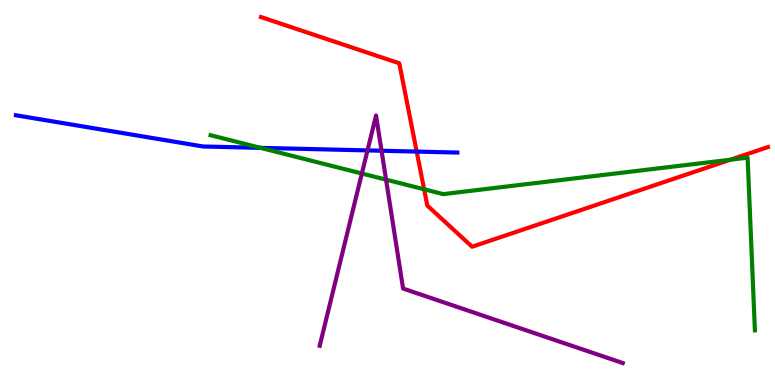[{'lines': ['blue', 'red'], 'intersections': [{'x': 5.38, 'y': 6.06}]}, {'lines': ['green', 'red'], 'intersections': [{'x': 5.47, 'y': 5.08}, {'x': 9.42, 'y': 5.85}]}, {'lines': ['purple', 'red'], 'intersections': []}, {'lines': ['blue', 'green'], 'intersections': [{'x': 3.36, 'y': 6.16}]}, {'lines': ['blue', 'purple'], 'intersections': [{'x': 4.74, 'y': 6.09}, {'x': 4.92, 'y': 6.08}]}, {'lines': ['green', 'purple'], 'intersections': [{'x': 4.67, 'y': 5.49}, {'x': 4.98, 'y': 5.33}]}]